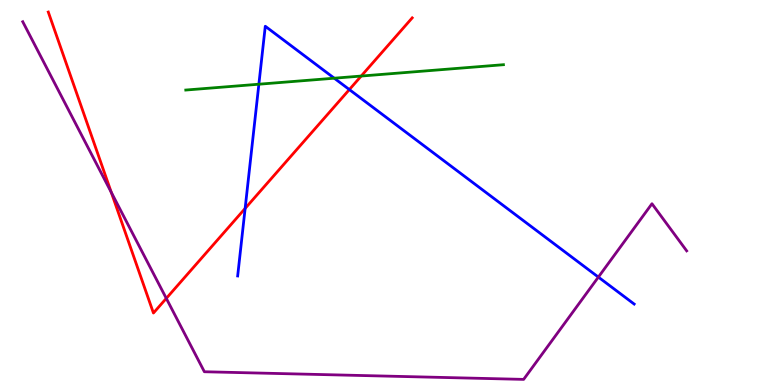[{'lines': ['blue', 'red'], 'intersections': [{'x': 3.16, 'y': 4.59}, {'x': 4.51, 'y': 7.67}]}, {'lines': ['green', 'red'], 'intersections': [{'x': 4.66, 'y': 8.02}]}, {'lines': ['purple', 'red'], 'intersections': [{'x': 1.44, 'y': 5.0}, {'x': 2.15, 'y': 2.25}]}, {'lines': ['blue', 'green'], 'intersections': [{'x': 3.34, 'y': 7.81}, {'x': 4.31, 'y': 7.97}]}, {'lines': ['blue', 'purple'], 'intersections': [{'x': 7.72, 'y': 2.8}]}, {'lines': ['green', 'purple'], 'intersections': []}]